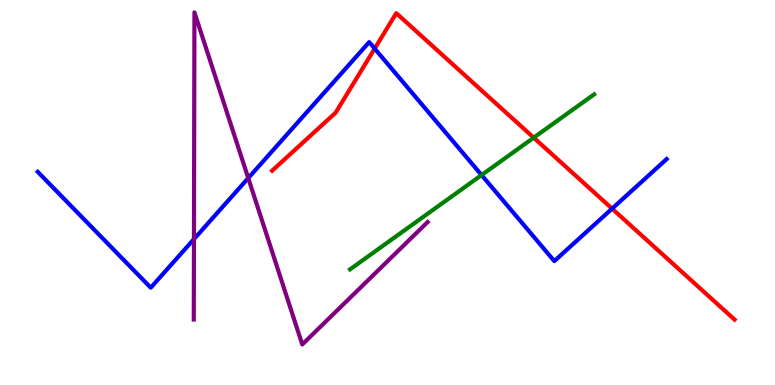[{'lines': ['blue', 'red'], 'intersections': [{'x': 4.83, 'y': 8.74}, {'x': 7.9, 'y': 4.58}]}, {'lines': ['green', 'red'], 'intersections': [{'x': 6.89, 'y': 6.42}]}, {'lines': ['purple', 'red'], 'intersections': []}, {'lines': ['blue', 'green'], 'intersections': [{'x': 6.21, 'y': 5.45}]}, {'lines': ['blue', 'purple'], 'intersections': [{'x': 2.5, 'y': 3.79}, {'x': 3.2, 'y': 5.37}]}, {'lines': ['green', 'purple'], 'intersections': []}]